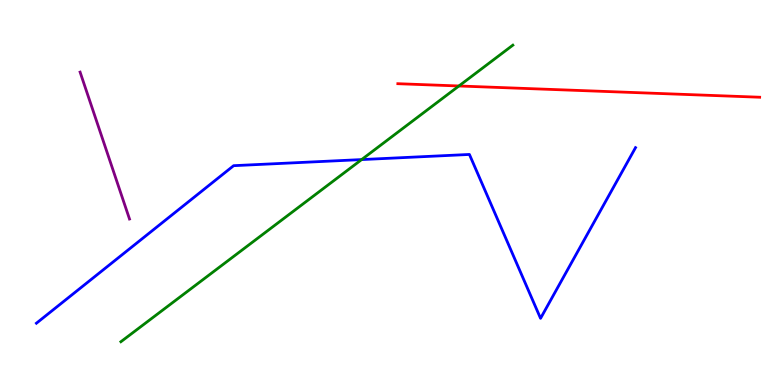[{'lines': ['blue', 'red'], 'intersections': []}, {'lines': ['green', 'red'], 'intersections': [{'x': 5.92, 'y': 7.77}]}, {'lines': ['purple', 'red'], 'intersections': []}, {'lines': ['blue', 'green'], 'intersections': [{'x': 4.67, 'y': 5.86}]}, {'lines': ['blue', 'purple'], 'intersections': []}, {'lines': ['green', 'purple'], 'intersections': []}]